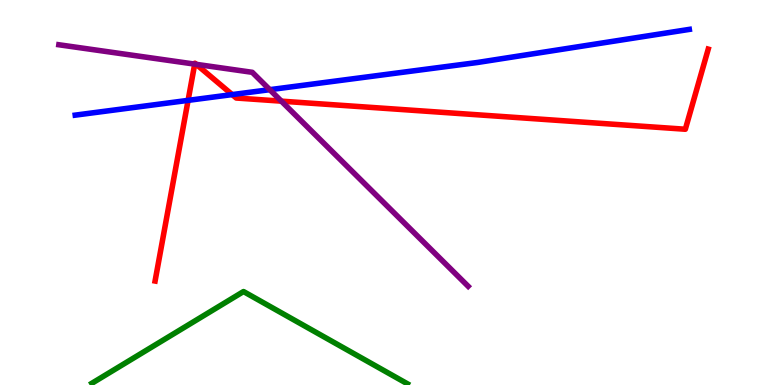[{'lines': ['blue', 'red'], 'intersections': [{'x': 2.43, 'y': 7.39}, {'x': 3.0, 'y': 7.54}]}, {'lines': ['green', 'red'], 'intersections': []}, {'lines': ['purple', 'red'], 'intersections': [{'x': 2.51, 'y': 8.33}, {'x': 2.53, 'y': 8.33}, {'x': 3.63, 'y': 7.37}]}, {'lines': ['blue', 'green'], 'intersections': []}, {'lines': ['blue', 'purple'], 'intersections': [{'x': 3.48, 'y': 7.67}]}, {'lines': ['green', 'purple'], 'intersections': []}]